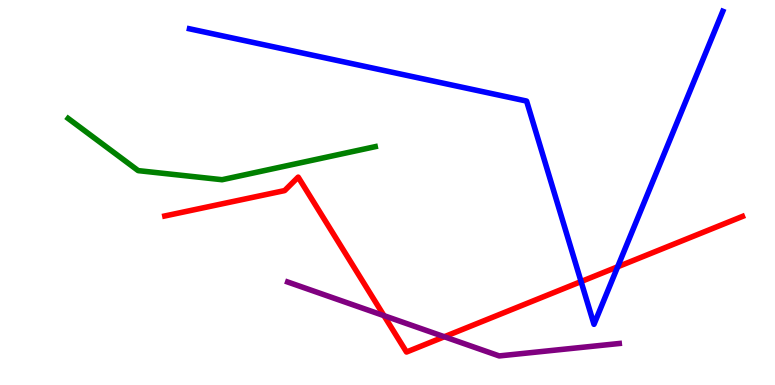[{'lines': ['blue', 'red'], 'intersections': [{'x': 7.5, 'y': 2.69}, {'x': 7.97, 'y': 3.07}]}, {'lines': ['green', 'red'], 'intersections': []}, {'lines': ['purple', 'red'], 'intersections': [{'x': 4.95, 'y': 1.8}, {'x': 5.73, 'y': 1.25}]}, {'lines': ['blue', 'green'], 'intersections': []}, {'lines': ['blue', 'purple'], 'intersections': []}, {'lines': ['green', 'purple'], 'intersections': []}]